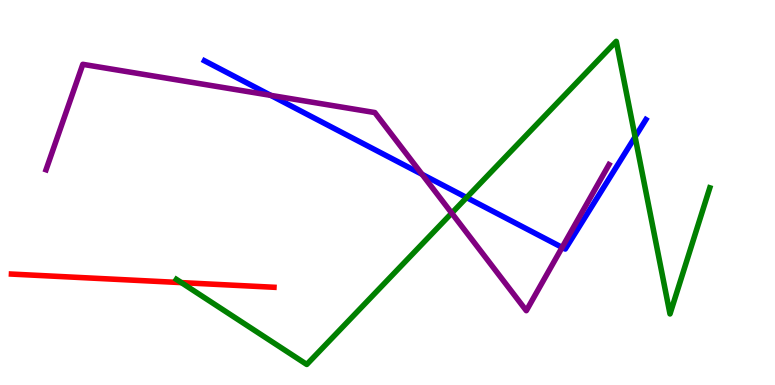[{'lines': ['blue', 'red'], 'intersections': []}, {'lines': ['green', 'red'], 'intersections': [{'x': 2.34, 'y': 2.66}]}, {'lines': ['purple', 'red'], 'intersections': []}, {'lines': ['blue', 'green'], 'intersections': [{'x': 6.02, 'y': 4.87}, {'x': 8.19, 'y': 6.44}]}, {'lines': ['blue', 'purple'], 'intersections': [{'x': 3.49, 'y': 7.52}, {'x': 5.45, 'y': 5.47}, {'x': 7.25, 'y': 3.57}]}, {'lines': ['green', 'purple'], 'intersections': [{'x': 5.83, 'y': 4.46}]}]